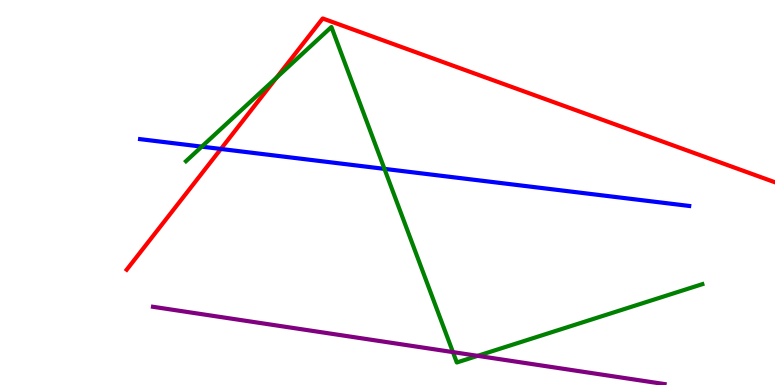[{'lines': ['blue', 'red'], 'intersections': [{'x': 2.85, 'y': 6.13}]}, {'lines': ['green', 'red'], 'intersections': [{'x': 3.57, 'y': 7.98}]}, {'lines': ['purple', 'red'], 'intersections': []}, {'lines': ['blue', 'green'], 'intersections': [{'x': 2.6, 'y': 6.19}, {'x': 4.96, 'y': 5.61}]}, {'lines': ['blue', 'purple'], 'intersections': []}, {'lines': ['green', 'purple'], 'intersections': [{'x': 5.84, 'y': 0.854}, {'x': 6.16, 'y': 0.757}]}]